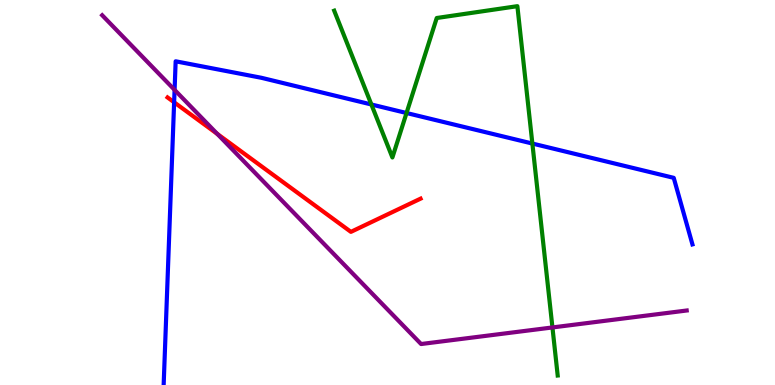[{'lines': ['blue', 'red'], 'intersections': [{'x': 2.25, 'y': 7.34}]}, {'lines': ['green', 'red'], 'intersections': []}, {'lines': ['purple', 'red'], 'intersections': [{'x': 2.8, 'y': 6.52}]}, {'lines': ['blue', 'green'], 'intersections': [{'x': 4.79, 'y': 7.29}, {'x': 5.25, 'y': 7.06}, {'x': 6.87, 'y': 6.27}]}, {'lines': ['blue', 'purple'], 'intersections': [{'x': 2.25, 'y': 7.67}]}, {'lines': ['green', 'purple'], 'intersections': [{'x': 7.13, 'y': 1.49}]}]